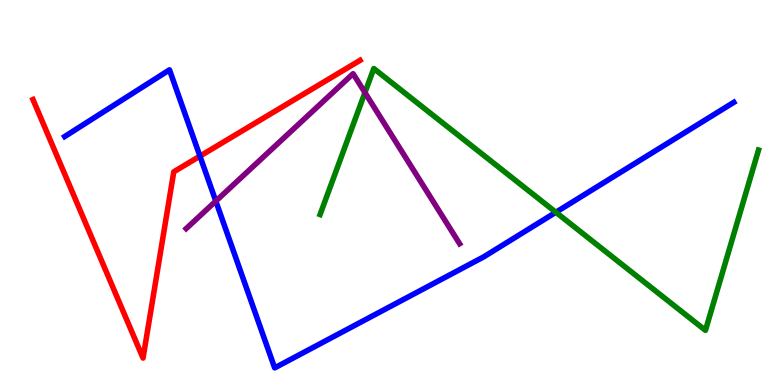[{'lines': ['blue', 'red'], 'intersections': [{'x': 2.58, 'y': 5.94}]}, {'lines': ['green', 'red'], 'intersections': []}, {'lines': ['purple', 'red'], 'intersections': []}, {'lines': ['blue', 'green'], 'intersections': [{'x': 7.17, 'y': 4.49}]}, {'lines': ['blue', 'purple'], 'intersections': [{'x': 2.78, 'y': 4.78}]}, {'lines': ['green', 'purple'], 'intersections': [{'x': 4.71, 'y': 7.59}]}]